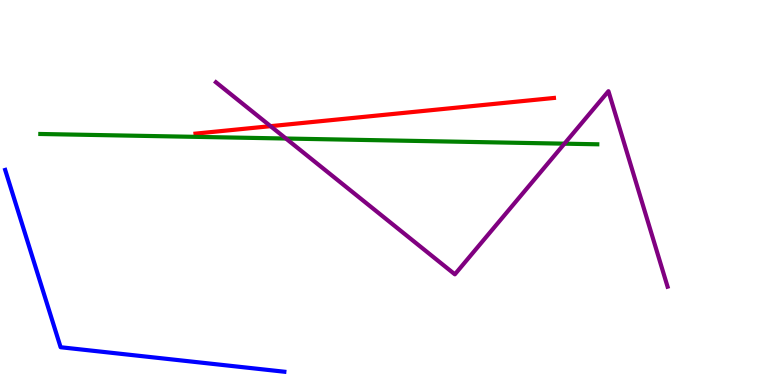[{'lines': ['blue', 'red'], 'intersections': []}, {'lines': ['green', 'red'], 'intersections': []}, {'lines': ['purple', 'red'], 'intersections': [{'x': 3.49, 'y': 6.72}]}, {'lines': ['blue', 'green'], 'intersections': []}, {'lines': ['blue', 'purple'], 'intersections': []}, {'lines': ['green', 'purple'], 'intersections': [{'x': 3.69, 'y': 6.4}, {'x': 7.28, 'y': 6.27}]}]